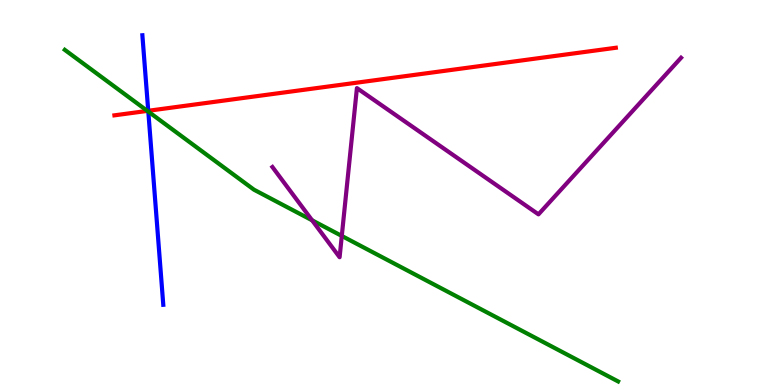[{'lines': ['blue', 'red'], 'intersections': [{'x': 1.91, 'y': 7.12}]}, {'lines': ['green', 'red'], 'intersections': [{'x': 1.9, 'y': 7.12}]}, {'lines': ['purple', 'red'], 'intersections': []}, {'lines': ['blue', 'green'], 'intersections': [{'x': 1.91, 'y': 7.1}]}, {'lines': ['blue', 'purple'], 'intersections': []}, {'lines': ['green', 'purple'], 'intersections': [{'x': 4.03, 'y': 4.28}, {'x': 4.41, 'y': 3.87}]}]